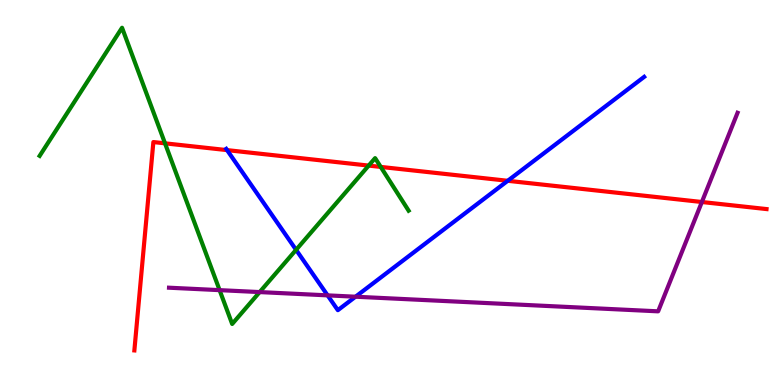[{'lines': ['blue', 'red'], 'intersections': [{'x': 2.93, 'y': 6.1}, {'x': 6.55, 'y': 5.3}]}, {'lines': ['green', 'red'], 'intersections': [{'x': 2.13, 'y': 6.28}, {'x': 4.76, 'y': 5.7}, {'x': 4.91, 'y': 5.66}]}, {'lines': ['purple', 'red'], 'intersections': [{'x': 9.06, 'y': 4.75}]}, {'lines': ['blue', 'green'], 'intersections': [{'x': 3.82, 'y': 3.51}]}, {'lines': ['blue', 'purple'], 'intersections': [{'x': 4.23, 'y': 2.33}, {'x': 4.59, 'y': 2.29}]}, {'lines': ['green', 'purple'], 'intersections': [{'x': 2.83, 'y': 2.46}, {'x': 3.35, 'y': 2.41}]}]